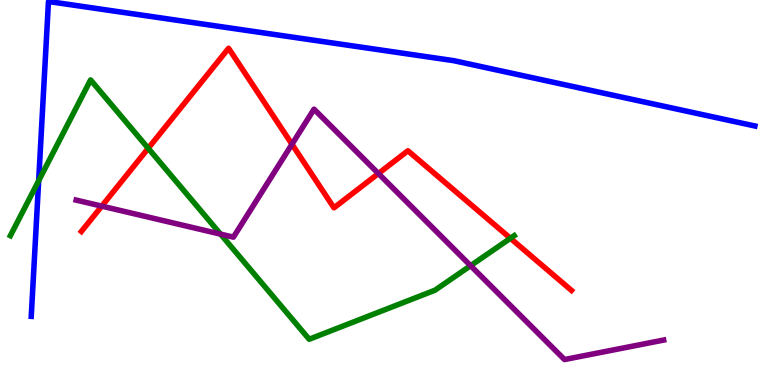[{'lines': ['blue', 'red'], 'intersections': []}, {'lines': ['green', 'red'], 'intersections': [{'x': 1.91, 'y': 6.15}, {'x': 6.59, 'y': 3.81}]}, {'lines': ['purple', 'red'], 'intersections': [{'x': 1.31, 'y': 4.65}, {'x': 3.77, 'y': 6.25}, {'x': 4.88, 'y': 5.49}]}, {'lines': ['blue', 'green'], 'intersections': [{'x': 0.499, 'y': 5.3}]}, {'lines': ['blue', 'purple'], 'intersections': []}, {'lines': ['green', 'purple'], 'intersections': [{'x': 2.85, 'y': 3.92}, {'x': 6.07, 'y': 3.1}]}]